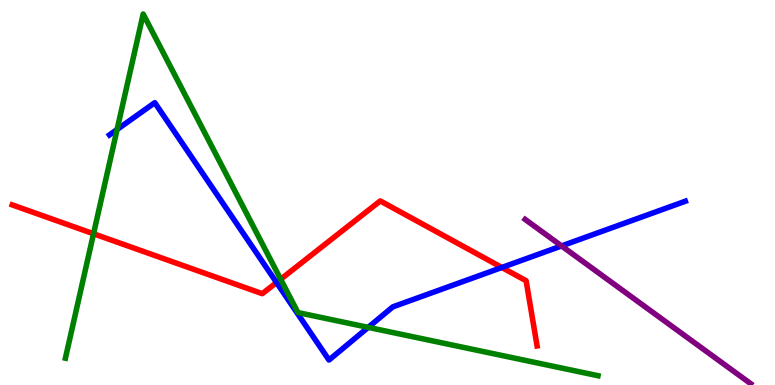[{'lines': ['blue', 'red'], 'intersections': [{'x': 3.57, 'y': 2.66}, {'x': 6.48, 'y': 3.05}]}, {'lines': ['green', 'red'], 'intersections': [{'x': 1.21, 'y': 3.93}, {'x': 3.62, 'y': 2.75}]}, {'lines': ['purple', 'red'], 'intersections': []}, {'lines': ['blue', 'green'], 'intersections': [{'x': 1.51, 'y': 6.64}, {'x': 4.75, 'y': 1.5}]}, {'lines': ['blue', 'purple'], 'intersections': [{'x': 7.25, 'y': 3.61}]}, {'lines': ['green', 'purple'], 'intersections': []}]